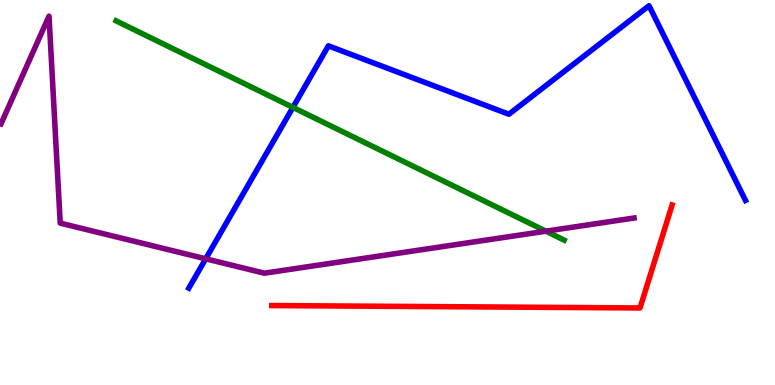[{'lines': ['blue', 'red'], 'intersections': []}, {'lines': ['green', 'red'], 'intersections': []}, {'lines': ['purple', 'red'], 'intersections': []}, {'lines': ['blue', 'green'], 'intersections': [{'x': 3.78, 'y': 7.21}]}, {'lines': ['blue', 'purple'], 'intersections': [{'x': 2.65, 'y': 3.28}]}, {'lines': ['green', 'purple'], 'intersections': [{'x': 7.04, 'y': 4.0}]}]